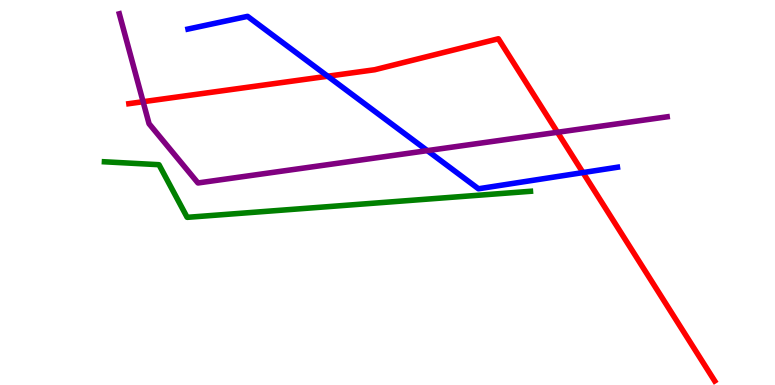[{'lines': ['blue', 'red'], 'intersections': [{'x': 4.23, 'y': 8.02}, {'x': 7.52, 'y': 5.52}]}, {'lines': ['green', 'red'], 'intersections': []}, {'lines': ['purple', 'red'], 'intersections': [{'x': 1.85, 'y': 7.36}, {'x': 7.19, 'y': 6.56}]}, {'lines': ['blue', 'green'], 'intersections': []}, {'lines': ['blue', 'purple'], 'intersections': [{'x': 5.51, 'y': 6.09}]}, {'lines': ['green', 'purple'], 'intersections': []}]